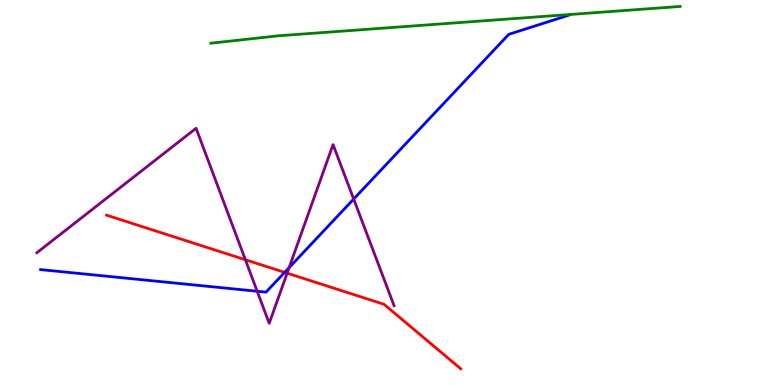[{'lines': ['blue', 'red'], 'intersections': [{'x': 3.67, 'y': 2.93}]}, {'lines': ['green', 'red'], 'intersections': []}, {'lines': ['purple', 'red'], 'intersections': [{'x': 3.17, 'y': 3.25}, {'x': 3.7, 'y': 2.9}]}, {'lines': ['blue', 'green'], 'intersections': []}, {'lines': ['blue', 'purple'], 'intersections': [{'x': 3.32, 'y': 2.43}, {'x': 3.73, 'y': 3.05}, {'x': 4.56, 'y': 4.83}]}, {'lines': ['green', 'purple'], 'intersections': []}]